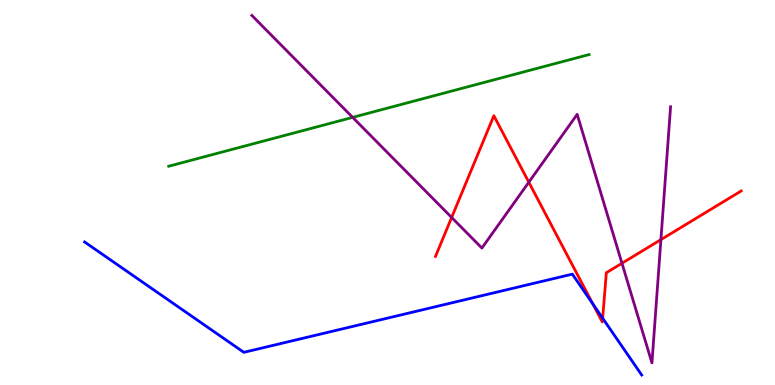[{'lines': ['blue', 'red'], 'intersections': [{'x': 7.65, 'y': 2.1}, {'x': 7.78, 'y': 1.74}]}, {'lines': ['green', 'red'], 'intersections': []}, {'lines': ['purple', 'red'], 'intersections': [{'x': 5.83, 'y': 4.35}, {'x': 6.82, 'y': 5.27}, {'x': 8.03, 'y': 3.16}, {'x': 8.53, 'y': 3.78}]}, {'lines': ['blue', 'green'], 'intersections': []}, {'lines': ['blue', 'purple'], 'intersections': []}, {'lines': ['green', 'purple'], 'intersections': [{'x': 4.55, 'y': 6.95}]}]